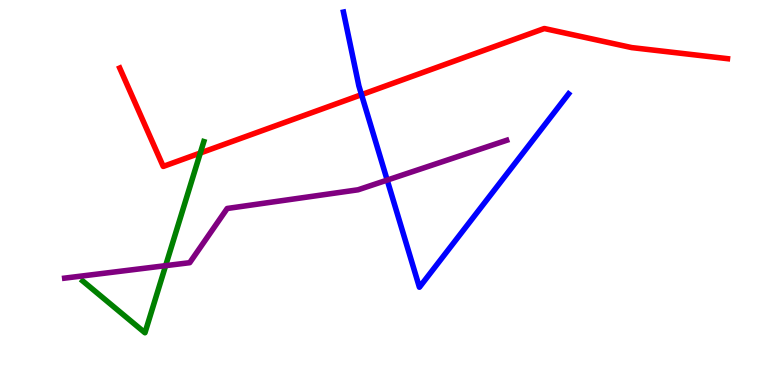[{'lines': ['blue', 'red'], 'intersections': [{'x': 4.66, 'y': 7.54}]}, {'lines': ['green', 'red'], 'intersections': [{'x': 2.58, 'y': 6.03}]}, {'lines': ['purple', 'red'], 'intersections': []}, {'lines': ['blue', 'green'], 'intersections': []}, {'lines': ['blue', 'purple'], 'intersections': [{'x': 5.0, 'y': 5.32}]}, {'lines': ['green', 'purple'], 'intersections': [{'x': 2.14, 'y': 3.1}]}]